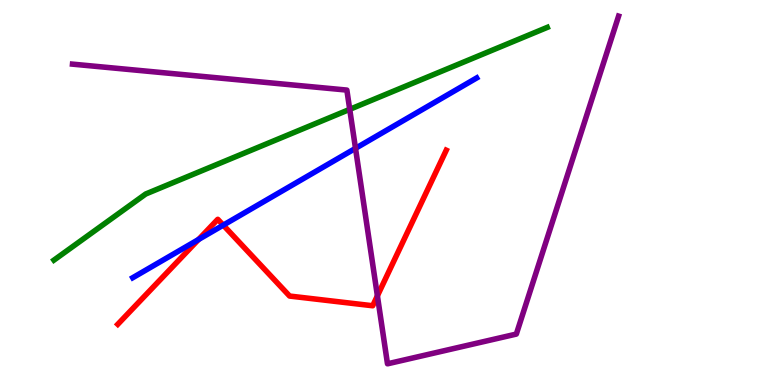[{'lines': ['blue', 'red'], 'intersections': [{'x': 2.56, 'y': 3.78}, {'x': 2.88, 'y': 4.15}]}, {'lines': ['green', 'red'], 'intersections': []}, {'lines': ['purple', 'red'], 'intersections': [{'x': 4.87, 'y': 2.32}]}, {'lines': ['blue', 'green'], 'intersections': []}, {'lines': ['blue', 'purple'], 'intersections': [{'x': 4.59, 'y': 6.15}]}, {'lines': ['green', 'purple'], 'intersections': [{'x': 4.51, 'y': 7.16}]}]